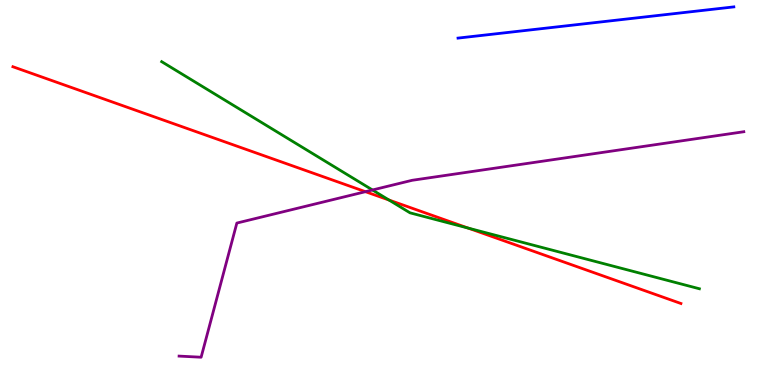[{'lines': ['blue', 'red'], 'intersections': []}, {'lines': ['green', 'red'], 'intersections': [{'x': 5.02, 'y': 4.8}, {'x': 6.04, 'y': 4.08}]}, {'lines': ['purple', 'red'], 'intersections': [{'x': 4.72, 'y': 5.02}]}, {'lines': ['blue', 'green'], 'intersections': []}, {'lines': ['blue', 'purple'], 'intersections': []}, {'lines': ['green', 'purple'], 'intersections': [{'x': 4.81, 'y': 5.07}]}]